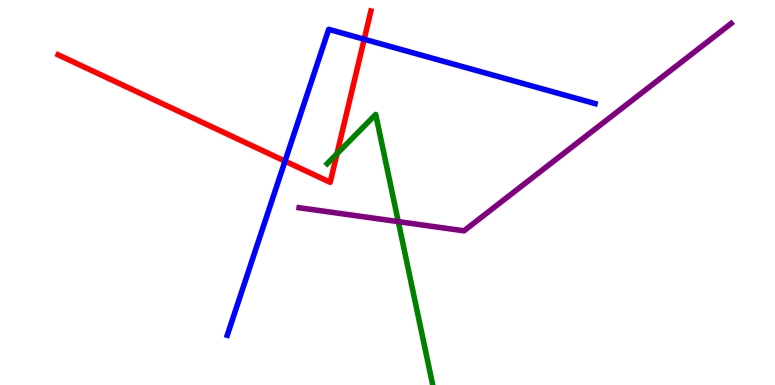[{'lines': ['blue', 'red'], 'intersections': [{'x': 3.68, 'y': 5.81}, {'x': 4.7, 'y': 8.98}]}, {'lines': ['green', 'red'], 'intersections': [{'x': 4.35, 'y': 6.01}]}, {'lines': ['purple', 'red'], 'intersections': []}, {'lines': ['blue', 'green'], 'intersections': []}, {'lines': ['blue', 'purple'], 'intersections': []}, {'lines': ['green', 'purple'], 'intersections': [{'x': 5.14, 'y': 4.24}]}]